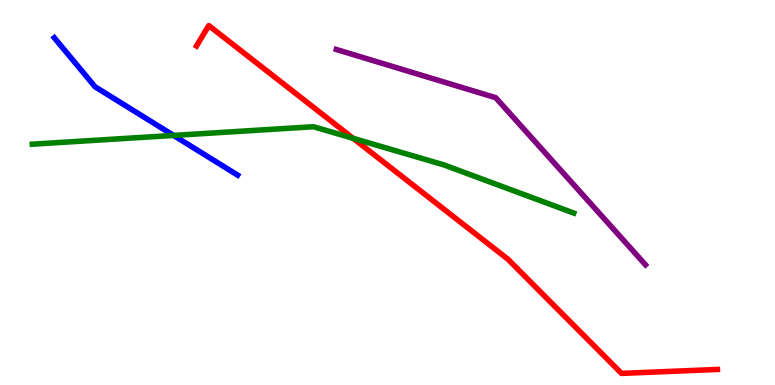[{'lines': ['blue', 'red'], 'intersections': []}, {'lines': ['green', 'red'], 'intersections': [{'x': 4.56, 'y': 6.41}]}, {'lines': ['purple', 'red'], 'intersections': []}, {'lines': ['blue', 'green'], 'intersections': [{'x': 2.24, 'y': 6.48}]}, {'lines': ['blue', 'purple'], 'intersections': []}, {'lines': ['green', 'purple'], 'intersections': []}]